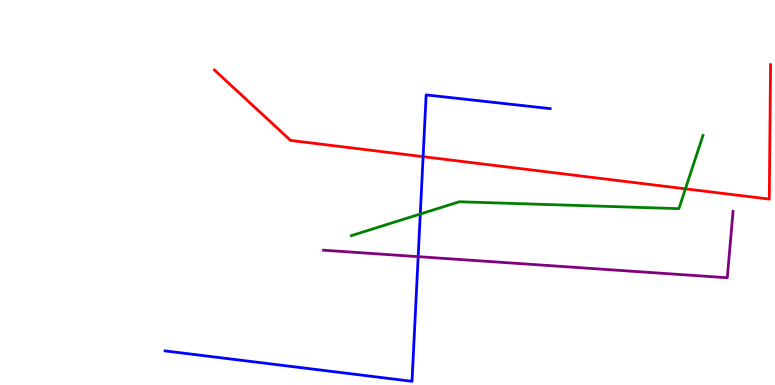[{'lines': ['blue', 'red'], 'intersections': [{'x': 5.46, 'y': 5.93}]}, {'lines': ['green', 'red'], 'intersections': [{'x': 8.84, 'y': 5.1}]}, {'lines': ['purple', 'red'], 'intersections': []}, {'lines': ['blue', 'green'], 'intersections': [{'x': 5.42, 'y': 4.44}]}, {'lines': ['blue', 'purple'], 'intersections': [{'x': 5.4, 'y': 3.33}]}, {'lines': ['green', 'purple'], 'intersections': []}]